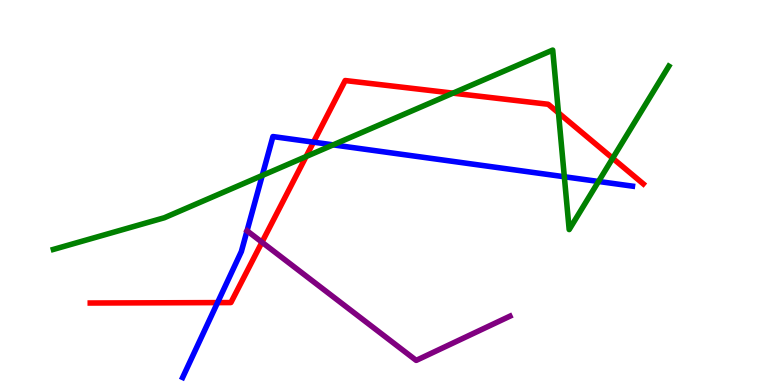[{'lines': ['blue', 'red'], 'intersections': [{'x': 2.81, 'y': 2.14}, {'x': 4.04, 'y': 6.31}]}, {'lines': ['green', 'red'], 'intersections': [{'x': 3.95, 'y': 5.93}, {'x': 5.84, 'y': 7.58}, {'x': 7.21, 'y': 7.07}, {'x': 7.91, 'y': 5.89}]}, {'lines': ['purple', 'red'], 'intersections': [{'x': 3.38, 'y': 3.71}]}, {'lines': ['blue', 'green'], 'intersections': [{'x': 3.38, 'y': 5.44}, {'x': 4.3, 'y': 6.24}, {'x': 7.28, 'y': 5.41}, {'x': 7.72, 'y': 5.29}]}, {'lines': ['blue', 'purple'], 'intersections': []}, {'lines': ['green', 'purple'], 'intersections': []}]